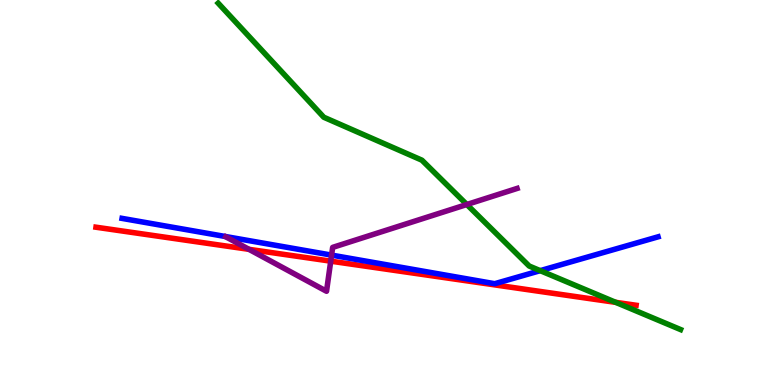[{'lines': ['blue', 'red'], 'intersections': []}, {'lines': ['green', 'red'], 'intersections': [{'x': 7.94, 'y': 2.15}]}, {'lines': ['purple', 'red'], 'intersections': [{'x': 3.21, 'y': 3.52}, {'x': 4.27, 'y': 3.22}]}, {'lines': ['blue', 'green'], 'intersections': [{'x': 6.97, 'y': 2.97}]}, {'lines': ['blue', 'purple'], 'intersections': [{'x': 4.28, 'y': 3.37}]}, {'lines': ['green', 'purple'], 'intersections': [{'x': 6.02, 'y': 4.69}]}]